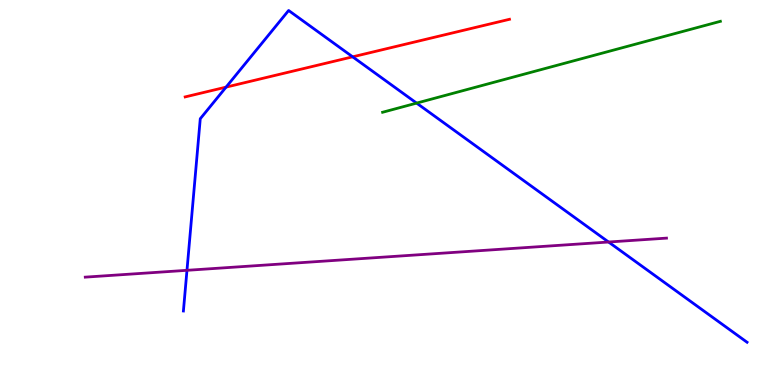[{'lines': ['blue', 'red'], 'intersections': [{'x': 2.92, 'y': 7.74}, {'x': 4.55, 'y': 8.52}]}, {'lines': ['green', 'red'], 'intersections': []}, {'lines': ['purple', 'red'], 'intersections': []}, {'lines': ['blue', 'green'], 'intersections': [{'x': 5.38, 'y': 7.32}]}, {'lines': ['blue', 'purple'], 'intersections': [{'x': 2.41, 'y': 2.98}, {'x': 7.85, 'y': 3.71}]}, {'lines': ['green', 'purple'], 'intersections': []}]